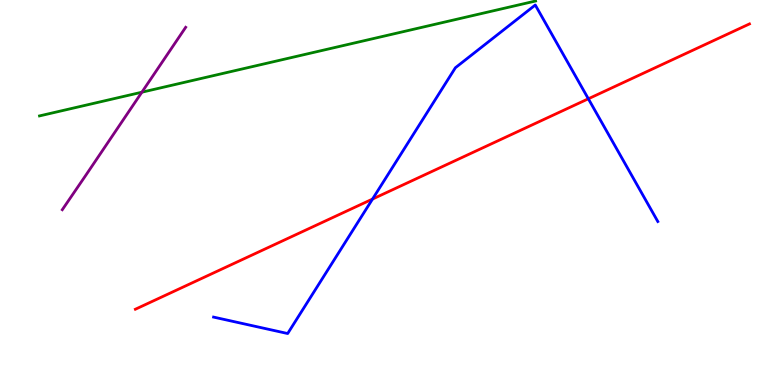[{'lines': ['blue', 'red'], 'intersections': [{'x': 4.81, 'y': 4.83}, {'x': 7.59, 'y': 7.43}]}, {'lines': ['green', 'red'], 'intersections': []}, {'lines': ['purple', 'red'], 'intersections': []}, {'lines': ['blue', 'green'], 'intersections': []}, {'lines': ['blue', 'purple'], 'intersections': []}, {'lines': ['green', 'purple'], 'intersections': [{'x': 1.83, 'y': 7.61}]}]